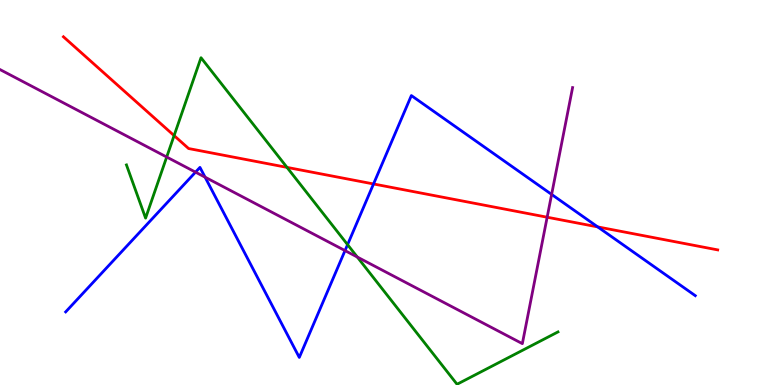[{'lines': ['blue', 'red'], 'intersections': [{'x': 4.82, 'y': 5.22}, {'x': 7.71, 'y': 4.11}]}, {'lines': ['green', 'red'], 'intersections': [{'x': 2.25, 'y': 6.48}, {'x': 3.7, 'y': 5.65}]}, {'lines': ['purple', 'red'], 'intersections': [{'x': 7.06, 'y': 4.36}]}, {'lines': ['blue', 'green'], 'intersections': [{'x': 4.48, 'y': 3.65}]}, {'lines': ['blue', 'purple'], 'intersections': [{'x': 2.52, 'y': 5.53}, {'x': 2.65, 'y': 5.4}, {'x': 4.45, 'y': 3.49}, {'x': 7.12, 'y': 4.95}]}, {'lines': ['green', 'purple'], 'intersections': [{'x': 2.15, 'y': 5.92}, {'x': 4.61, 'y': 3.32}]}]